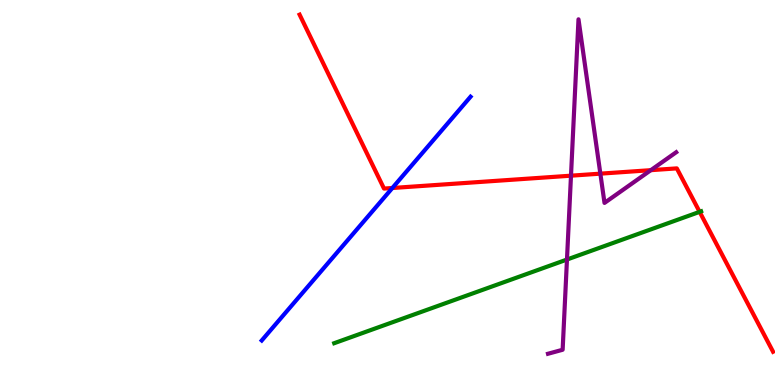[{'lines': ['blue', 'red'], 'intersections': [{'x': 5.06, 'y': 5.12}]}, {'lines': ['green', 'red'], 'intersections': [{'x': 9.03, 'y': 4.5}]}, {'lines': ['purple', 'red'], 'intersections': [{'x': 7.37, 'y': 5.44}, {'x': 7.75, 'y': 5.49}, {'x': 8.4, 'y': 5.58}]}, {'lines': ['blue', 'green'], 'intersections': []}, {'lines': ['blue', 'purple'], 'intersections': []}, {'lines': ['green', 'purple'], 'intersections': [{'x': 7.32, 'y': 3.26}]}]